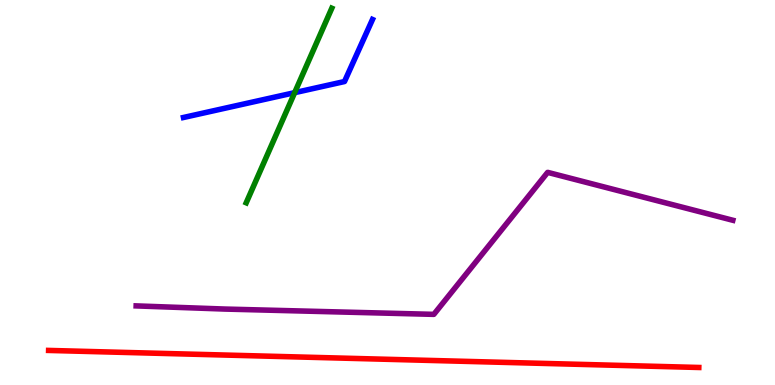[{'lines': ['blue', 'red'], 'intersections': []}, {'lines': ['green', 'red'], 'intersections': []}, {'lines': ['purple', 'red'], 'intersections': []}, {'lines': ['blue', 'green'], 'intersections': [{'x': 3.8, 'y': 7.59}]}, {'lines': ['blue', 'purple'], 'intersections': []}, {'lines': ['green', 'purple'], 'intersections': []}]